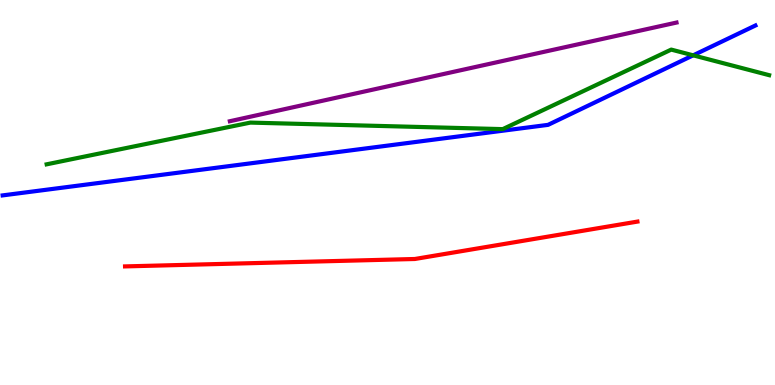[{'lines': ['blue', 'red'], 'intersections': []}, {'lines': ['green', 'red'], 'intersections': []}, {'lines': ['purple', 'red'], 'intersections': []}, {'lines': ['blue', 'green'], 'intersections': [{'x': 8.94, 'y': 8.56}]}, {'lines': ['blue', 'purple'], 'intersections': []}, {'lines': ['green', 'purple'], 'intersections': []}]